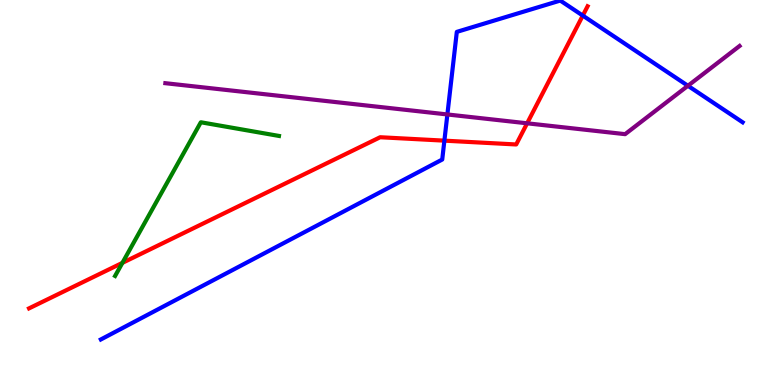[{'lines': ['blue', 'red'], 'intersections': [{'x': 5.73, 'y': 6.35}, {'x': 7.52, 'y': 9.6}]}, {'lines': ['green', 'red'], 'intersections': [{'x': 1.58, 'y': 3.17}]}, {'lines': ['purple', 'red'], 'intersections': [{'x': 6.8, 'y': 6.8}]}, {'lines': ['blue', 'green'], 'intersections': []}, {'lines': ['blue', 'purple'], 'intersections': [{'x': 5.77, 'y': 7.03}, {'x': 8.88, 'y': 7.77}]}, {'lines': ['green', 'purple'], 'intersections': []}]